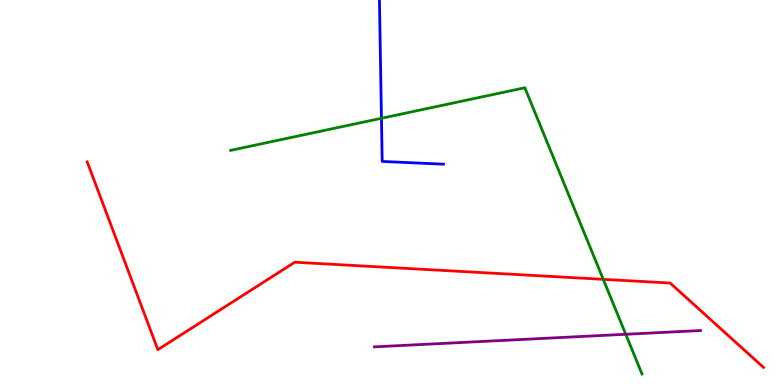[{'lines': ['blue', 'red'], 'intersections': []}, {'lines': ['green', 'red'], 'intersections': [{'x': 7.78, 'y': 2.74}]}, {'lines': ['purple', 'red'], 'intersections': []}, {'lines': ['blue', 'green'], 'intersections': [{'x': 4.92, 'y': 6.93}]}, {'lines': ['blue', 'purple'], 'intersections': []}, {'lines': ['green', 'purple'], 'intersections': [{'x': 8.07, 'y': 1.32}]}]